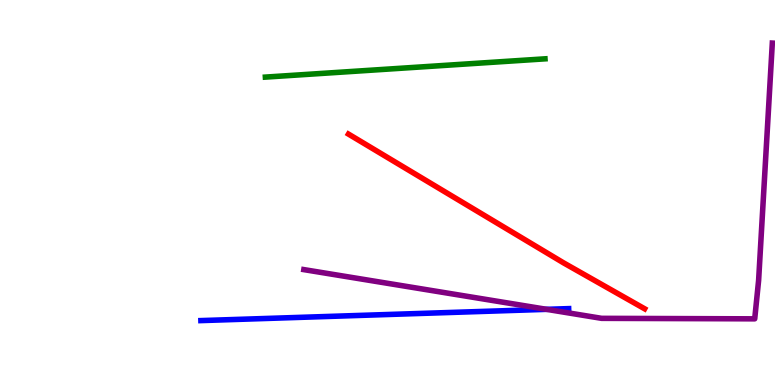[{'lines': ['blue', 'red'], 'intersections': []}, {'lines': ['green', 'red'], 'intersections': []}, {'lines': ['purple', 'red'], 'intersections': []}, {'lines': ['blue', 'green'], 'intersections': []}, {'lines': ['blue', 'purple'], 'intersections': [{'x': 7.05, 'y': 1.97}]}, {'lines': ['green', 'purple'], 'intersections': []}]